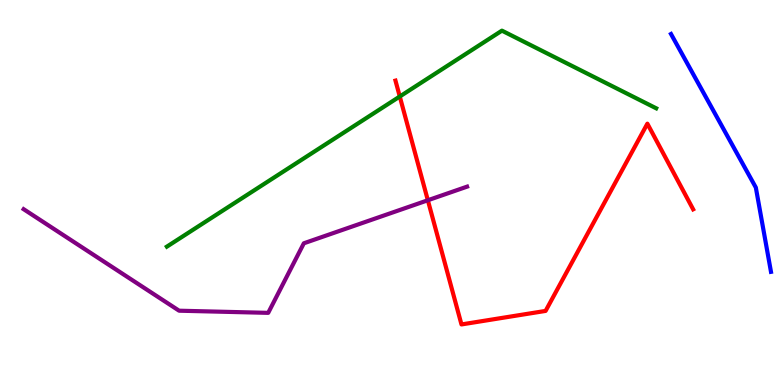[{'lines': ['blue', 'red'], 'intersections': []}, {'lines': ['green', 'red'], 'intersections': [{'x': 5.16, 'y': 7.49}]}, {'lines': ['purple', 'red'], 'intersections': [{'x': 5.52, 'y': 4.8}]}, {'lines': ['blue', 'green'], 'intersections': []}, {'lines': ['blue', 'purple'], 'intersections': []}, {'lines': ['green', 'purple'], 'intersections': []}]